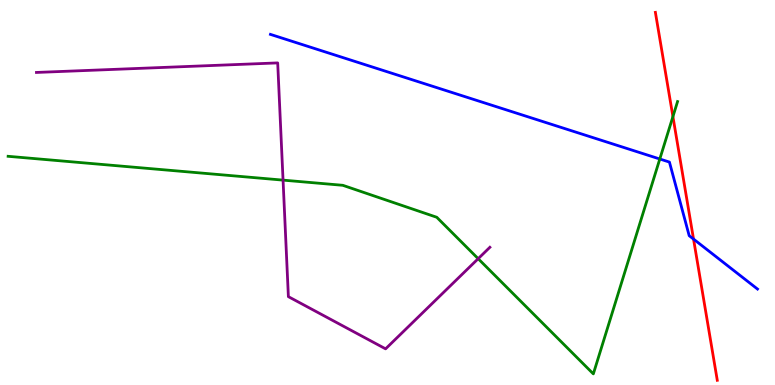[{'lines': ['blue', 'red'], 'intersections': [{'x': 8.95, 'y': 3.79}]}, {'lines': ['green', 'red'], 'intersections': [{'x': 8.68, 'y': 6.97}]}, {'lines': ['purple', 'red'], 'intersections': []}, {'lines': ['blue', 'green'], 'intersections': [{'x': 8.51, 'y': 5.87}]}, {'lines': ['blue', 'purple'], 'intersections': []}, {'lines': ['green', 'purple'], 'intersections': [{'x': 3.65, 'y': 5.32}, {'x': 6.17, 'y': 3.28}]}]